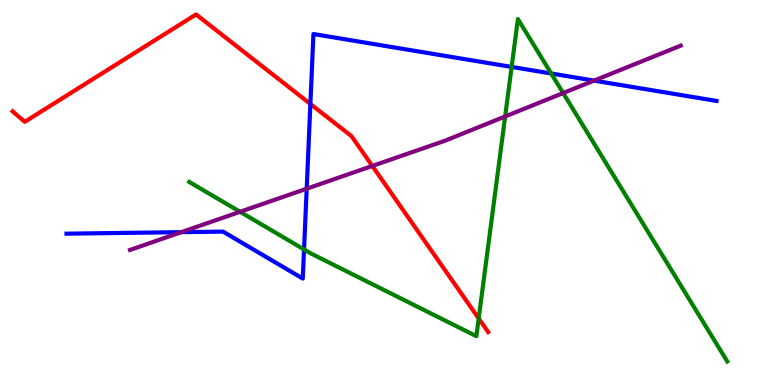[{'lines': ['blue', 'red'], 'intersections': [{'x': 4.0, 'y': 7.3}]}, {'lines': ['green', 'red'], 'intersections': [{'x': 6.18, 'y': 1.73}]}, {'lines': ['purple', 'red'], 'intersections': [{'x': 4.8, 'y': 5.69}]}, {'lines': ['blue', 'green'], 'intersections': [{'x': 3.92, 'y': 3.52}, {'x': 6.6, 'y': 8.26}, {'x': 7.11, 'y': 8.09}]}, {'lines': ['blue', 'purple'], 'intersections': [{'x': 2.34, 'y': 3.97}, {'x': 3.96, 'y': 5.1}, {'x': 7.67, 'y': 7.91}]}, {'lines': ['green', 'purple'], 'intersections': [{'x': 3.1, 'y': 4.5}, {'x': 6.52, 'y': 6.97}, {'x': 7.27, 'y': 7.58}]}]